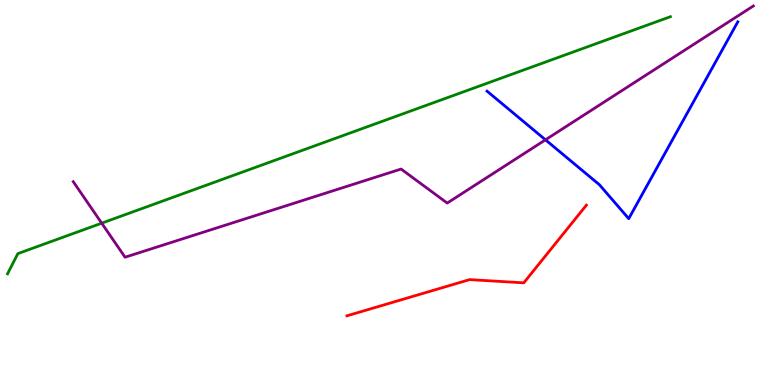[{'lines': ['blue', 'red'], 'intersections': []}, {'lines': ['green', 'red'], 'intersections': []}, {'lines': ['purple', 'red'], 'intersections': []}, {'lines': ['blue', 'green'], 'intersections': []}, {'lines': ['blue', 'purple'], 'intersections': [{'x': 7.04, 'y': 6.37}]}, {'lines': ['green', 'purple'], 'intersections': [{'x': 1.31, 'y': 4.2}]}]